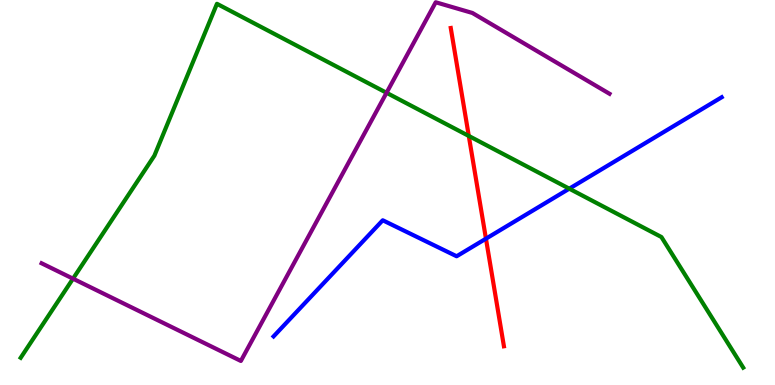[{'lines': ['blue', 'red'], 'intersections': [{'x': 6.27, 'y': 3.8}]}, {'lines': ['green', 'red'], 'intersections': [{'x': 6.05, 'y': 6.47}]}, {'lines': ['purple', 'red'], 'intersections': []}, {'lines': ['blue', 'green'], 'intersections': [{'x': 7.35, 'y': 5.1}]}, {'lines': ['blue', 'purple'], 'intersections': []}, {'lines': ['green', 'purple'], 'intersections': [{'x': 0.942, 'y': 2.76}, {'x': 4.99, 'y': 7.59}]}]